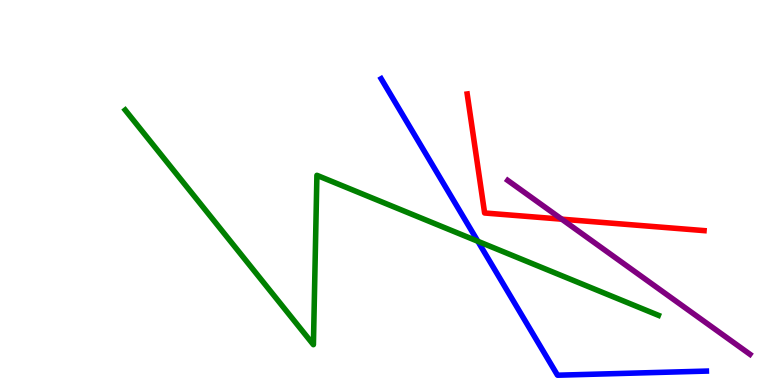[{'lines': ['blue', 'red'], 'intersections': []}, {'lines': ['green', 'red'], 'intersections': []}, {'lines': ['purple', 'red'], 'intersections': [{'x': 7.25, 'y': 4.31}]}, {'lines': ['blue', 'green'], 'intersections': [{'x': 6.17, 'y': 3.73}]}, {'lines': ['blue', 'purple'], 'intersections': []}, {'lines': ['green', 'purple'], 'intersections': []}]